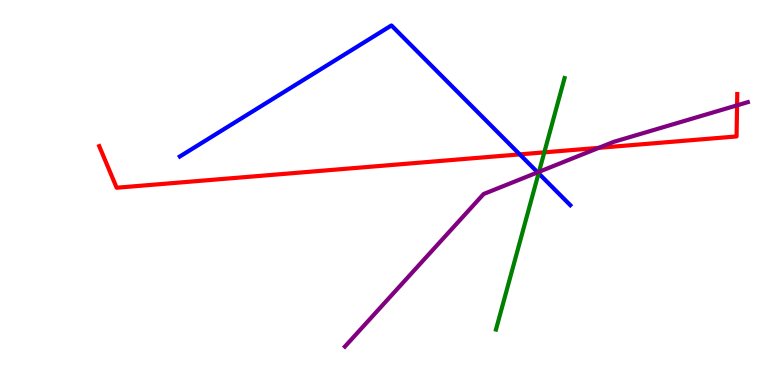[{'lines': ['blue', 'red'], 'intersections': [{'x': 6.71, 'y': 5.99}]}, {'lines': ['green', 'red'], 'intersections': [{'x': 7.02, 'y': 6.04}]}, {'lines': ['purple', 'red'], 'intersections': [{'x': 7.73, 'y': 6.16}, {'x': 9.51, 'y': 7.26}]}, {'lines': ['blue', 'green'], 'intersections': [{'x': 6.95, 'y': 5.5}]}, {'lines': ['blue', 'purple'], 'intersections': [{'x': 6.94, 'y': 5.52}]}, {'lines': ['green', 'purple'], 'intersections': [{'x': 6.95, 'y': 5.54}]}]